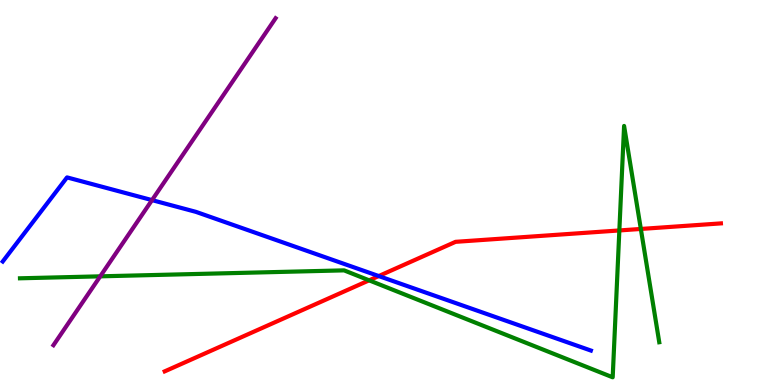[{'lines': ['blue', 'red'], 'intersections': [{'x': 4.89, 'y': 2.83}]}, {'lines': ['green', 'red'], 'intersections': [{'x': 4.76, 'y': 2.72}, {'x': 7.99, 'y': 4.01}, {'x': 8.27, 'y': 4.05}]}, {'lines': ['purple', 'red'], 'intersections': []}, {'lines': ['blue', 'green'], 'intersections': []}, {'lines': ['blue', 'purple'], 'intersections': [{'x': 1.96, 'y': 4.8}]}, {'lines': ['green', 'purple'], 'intersections': [{'x': 1.29, 'y': 2.82}]}]